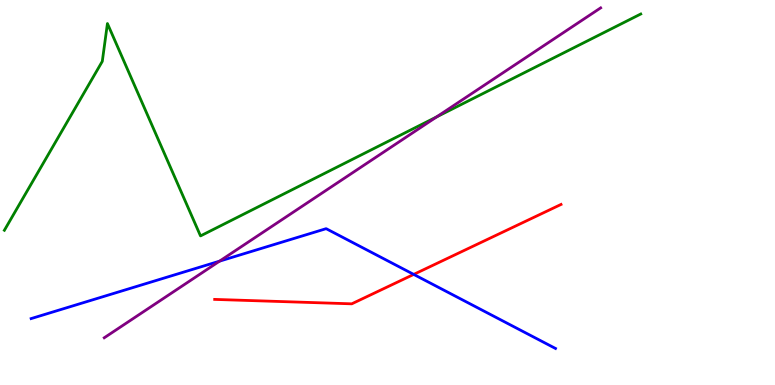[{'lines': ['blue', 'red'], 'intersections': [{'x': 5.34, 'y': 2.87}]}, {'lines': ['green', 'red'], 'intersections': []}, {'lines': ['purple', 'red'], 'intersections': []}, {'lines': ['blue', 'green'], 'intersections': []}, {'lines': ['blue', 'purple'], 'intersections': [{'x': 2.83, 'y': 3.22}]}, {'lines': ['green', 'purple'], 'intersections': [{'x': 5.63, 'y': 6.96}]}]